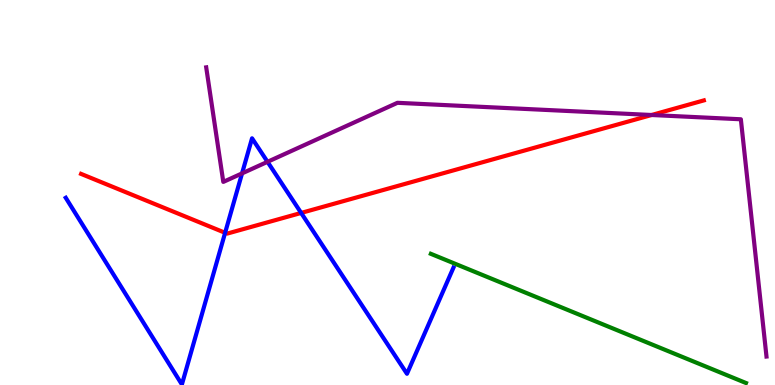[{'lines': ['blue', 'red'], 'intersections': [{'x': 2.9, 'y': 3.95}, {'x': 3.89, 'y': 4.47}]}, {'lines': ['green', 'red'], 'intersections': []}, {'lines': ['purple', 'red'], 'intersections': [{'x': 8.41, 'y': 7.01}]}, {'lines': ['blue', 'green'], 'intersections': []}, {'lines': ['blue', 'purple'], 'intersections': [{'x': 3.12, 'y': 5.5}, {'x': 3.45, 'y': 5.8}]}, {'lines': ['green', 'purple'], 'intersections': []}]